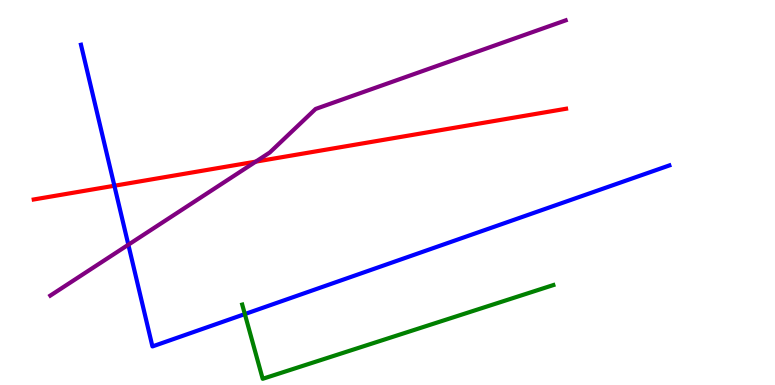[{'lines': ['blue', 'red'], 'intersections': [{'x': 1.48, 'y': 5.18}]}, {'lines': ['green', 'red'], 'intersections': []}, {'lines': ['purple', 'red'], 'intersections': [{'x': 3.3, 'y': 5.8}]}, {'lines': ['blue', 'green'], 'intersections': [{'x': 3.16, 'y': 1.84}]}, {'lines': ['blue', 'purple'], 'intersections': [{'x': 1.66, 'y': 3.64}]}, {'lines': ['green', 'purple'], 'intersections': []}]